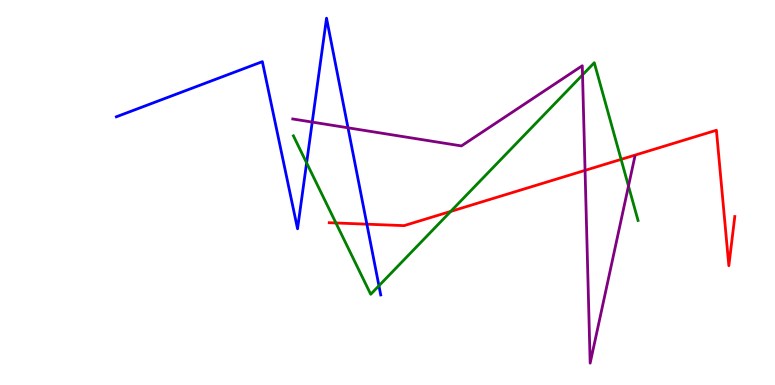[{'lines': ['blue', 'red'], 'intersections': [{'x': 4.73, 'y': 4.18}]}, {'lines': ['green', 'red'], 'intersections': [{'x': 4.33, 'y': 4.21}, {'x': 5.82, 'y': 4.51}, {'x': 8.01, 'y': 5.86}]}, {'lines': ['purple', 'red'], 'intersections': [{'x': 7.55, 'y': 5.57}]}, {'lines': ['blue', 'green'], 'intersections': [{'x': 3.96, 'y': 5.77}, {'x': 4.89, 'y': 2.58}]}, {'lines': ['blue', 'purple'], 'intersections': [{'x': 4.03, 'y': 6.83}, {'x': 4.49, 'y': 6.68}]}, {'lines': ['green', 'purple'], 'intersections': [{'x': 7.52, 'y': 8.05}, {'x': 8.11, 'y': 5.17}]}]